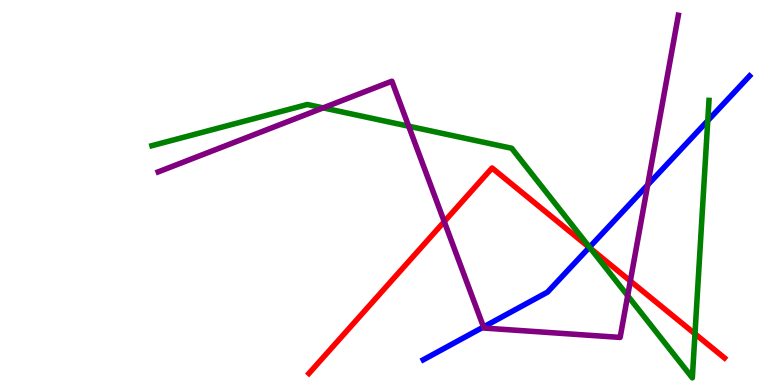[{'lines': ['blue', 'red'], 'intersections': [{'x': 7.6, 'y': 3.57}]}, {'lines': ['green', 'red'], 'intersections': [{'x': 7.62, 'y': 3.55}, {'x': 8.97, 'y': 1.33}]}, {'lines': ['purple', 'red'], 'intersections': [{'x': 5.73, 'y': 4.24}, {'x': 8.13, 'y': 2.7}]}, {'lines': ['blue', 'green'], 'intersections': [{'x': 7.61, 'y': 3.58}, {'x': 9.13, 'y': 6.87}]}, {'lines': ['blue', 'purple'], 'intersections': [{'x': 6.24, 'y': 1.51}, {'x': 8.36, 'y': 5.2}]}, {'lines': ['green', 'purple'], 'intersections': [{'x': 4.17, 'y': 7.2}, {'x': 5.27, 'y': 6.72}, {'x': 8.1, 'y': 2.32}]}]